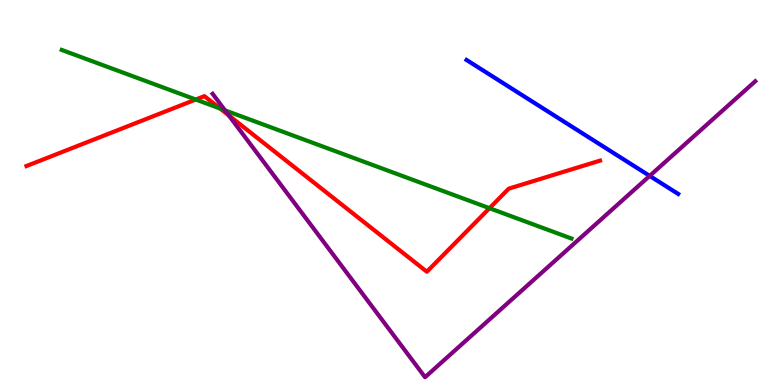[{'lines': ['blue', 'red'], 'intersections': []}, {'lines': ['green', 'red'], 'intersections': [{'x': 2.53, 'y': 7.41}, {'x': 2.84, 'y': 7.18}, {'x': 6.32, 'y': 4.59}]}, {'lines': ['purple', 'red'], 'intersections': [{'x': 2.95, 'y': 7.0}]}, {'lines': ['blue', 'green'], 'intersections': []}, {'lines': ['blue', 'purple'], 'intersections': [{'x': 8.38, 'y': 5.43}]}, {'lines': ['green', 'purple'], 'intersections': [{'x': 2.9, 'y': 7.13}]}]